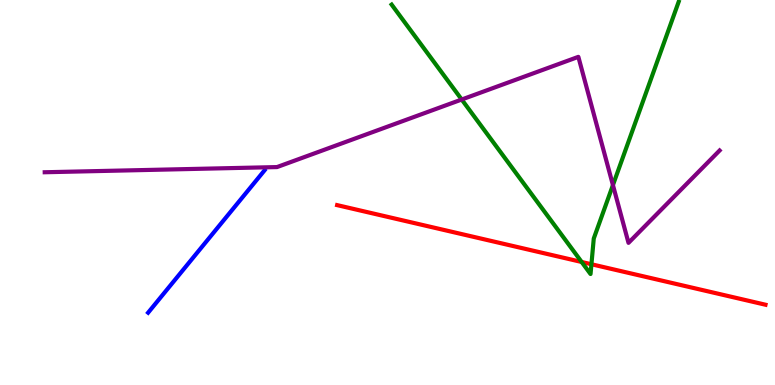[{'lines': ['blue', 'red'], 'intersections': []}, {'lines': ['green', 'red'], 'intersections': [{'x': 7.51, 'y': 3.2}, {'x': 7.63, 'y': 3.14}]}, {'lines': ['purple', 'red'], 'intersections': []}, {'lines': ['blue', 'green'], 'intersections': []}, {'lines': ['blue', 'purple'], 'intersections': []}, {'lines': ['green', 'purple'], 'intersections': [{'x': 5.96, 'y': 7.42}, {'x': 7.91, 'y': 5.19}]}]